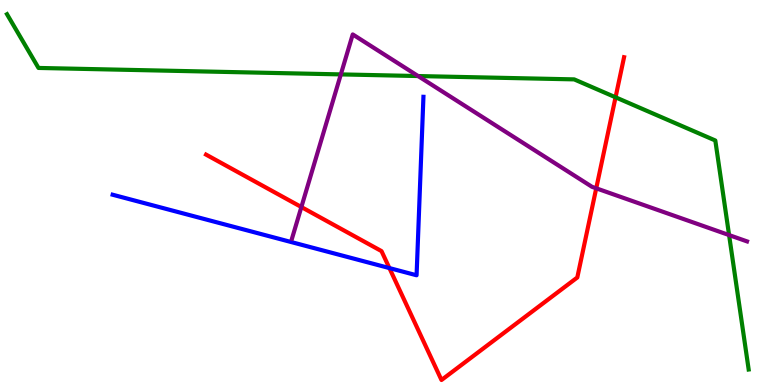[{'lines': ['blue', 'red'], 'intersections': [{'x': 5.02, 'y': 3.04}]}, {'lines': ['green', 'red'], 'intersections': [{'x': 7.94, 'y': 7.47}]}, {'lines': ['purple', 'red'], 'intersections': [{'x': 3.89, 'y': 4.62}, {'x': 7.69, 'y': 5.11}]}, {'lines': ['blue', 'green'], 'intersections': []}, {'lines': ['blue', 'purple'], 'intersections': []}, {'lines': ['green', 'purple'], 'intersections': [{'x': 4.4, 'y': 8.07}, {'x': 5.39, 'y': 8.02}, {'x': 9.41, 'y': 3.89}]}]